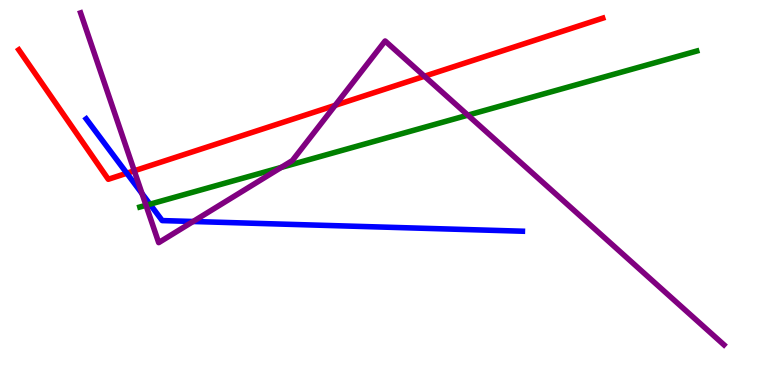[{'lines': ['blue', 'red'], 'intersections': [{'x': 1.64, 'y': 5.5}]}, {'lines': ['green', 'red'], 'intersections': []}, {'lines': ['purple', 'red'], 'intersections': [{'x': 1.73, 'y': 5.56}, {'x': 4.33, 'y': 7.26}, {'x': 5.48, 'y': 8.02}]}, {'lines': ['blue', 'green'], 'intersections': [{'x': 1.93, 'y': 4.7}]}, {'lines': ['blue', 'purple'], 'intersections': [{'x': 1.83, 'y': 4.97}, {'x': 2.49, 'y': 4.25}]}, {'lines': ['green', 'purple'], 'intersections': [{'x': 1.88, 'y': 4.67}, {'x': 3.63, 'y': 5.65}, {'x': 6.04, 'y': 7.01}]}]